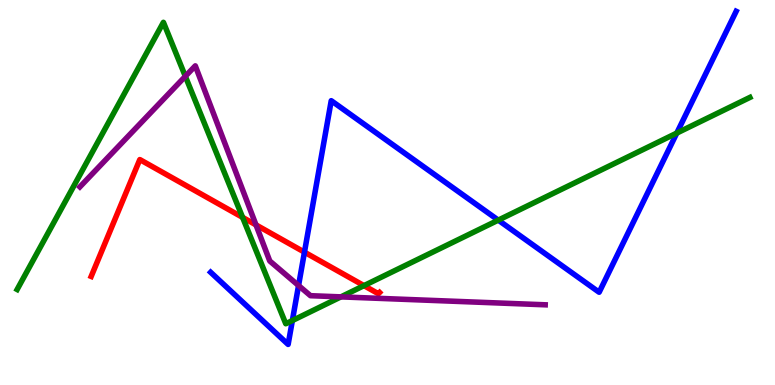[{'lines': ['blue', 'red'], 'intersections': [{'x': 3.93, 'y': 3.45}]}, {'lines': ['green', 'red'], 'intersections': [{'x': 3.13, 'y': 4.35}, {'x': 4.7, 'y': 2.58}]}, {'lines': ['purple', 'red'], 'intersections': [{'x': 3.3, 'y': 4.16}]}, {'lines': ['blue', 'green'], 'intersections': [{'x': 3.77, 'y': 1.67}, {'x': 6.43, 'y': 4.28}, {'x': 8.73, 'y': 6.54}]}, {'lines': ['blue', 'purple'], 'intersections': [{'x': 3.85, 'y': 2.58}]}, {'lines': ['green', 'purple'], 'intersections': [{'x': 2.39, 'y': 8.02}, {'x': 4.4, 'y': 2.29}]}]